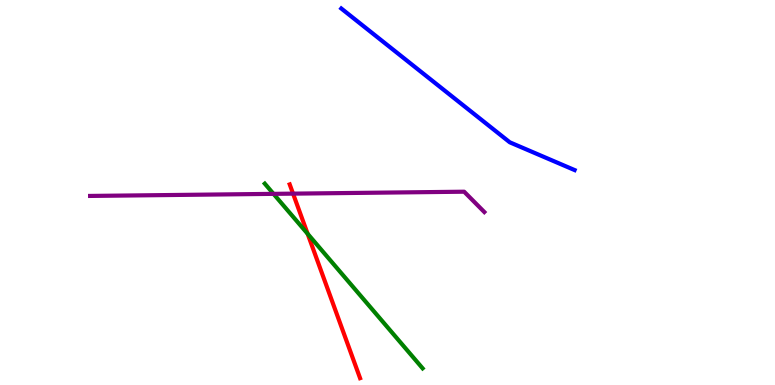[{'lines': ['blue', 'red'], 'intersections': []}, {'lines': ['green', 'red'], 'intersections': [{'x': 3.97, 'y': 3.93}]}, {'lines': ['purple', 'red'], 'intersections': [{'x': 3.78, 'y': 4.97}]}, {'lines': ['blue', 'green'], 'intersections': []}, {'lines': ['blue', 'purple'], 'intersections': []}, {'lines': ['green', 'purple'], 'intersections': [{'x': 3.53, 'y': 4.96}]}]